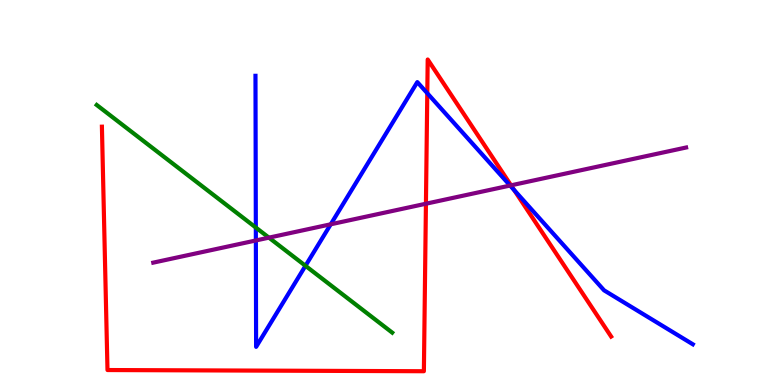[{'lines': ['blue', 'red'], 'intersections': [{'x': 5.51, 'y': 7.58}, {'x': 6.63, 'y': 5.06}]}, {'lines': ['green', 'red'], 'intersections': []}, {'lines': ['purple', 'red'], 'intersections': [{'x': 5.5, 'y': 4.71}, {'x': 6.59, 'y': 5.19}]}, {'lines': ['blue', 'green'], 'intersections': [{'x': 3.3, 'y': 4.09}, {'x': 3.94, 'y': 3.1}]}, {'lines': ['blue', 'purple'], 'intersections': [{'x': 3.3, 'y': 3.75}, {'x': 4.27, 'y': 4.17}, {'x': 6.58, 'y': 5.18}]}, {'lines': ['green', 'purple'], 'intersections': [{'x': 3.47, 'y': 3.83}]}]